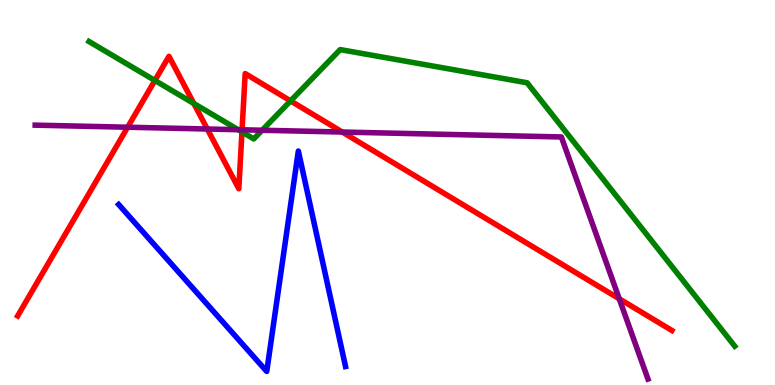[{'lines': ['blue', 'red'], 'intersections': []}, {'lines': ['green', 'red'], 'intersections': [{'x': 2.0, 'y': 7.91}, {'x': 2.5, 'y': 7.31}, {'x': 3.12, 'y': 6.57}, {'x': 3.75, 'y': 7.38}]}, {'lines': ['purple', 'red'], 'intersections': [{'x': 1.65, 'y': 6.7}, {'x': 2.67, 'y': 6.65}, {'x': 3.12, 'y': 6.63}, {'x': 4.42, 'y': 6.57}, {'x': 7.99, 'y': 2.24}]}, {'lines': ['blue', 'green'], 'intersections': []}, {'lines': ['blue', 'purple'], 'intersections': []}, {'lines': ['green', 'purple'], 'intersections': [{'x': 3.07, 'y': 6.63}, {'x': 3.38, 'y': 6.62}]}]